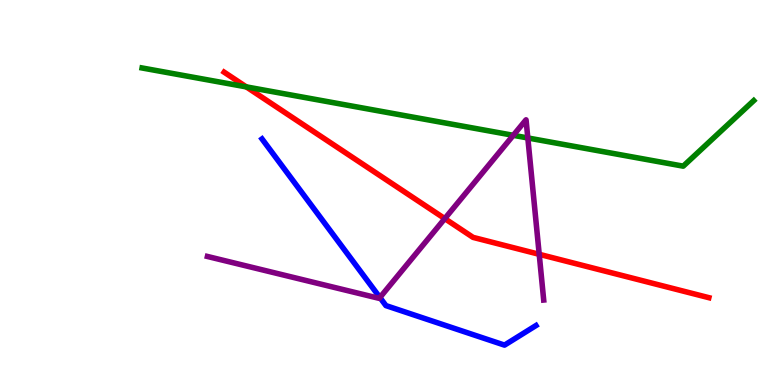[{'lines': ['blue', 'red'], 'intersections': []}, {'lines': ['green', 'red'], 'intersections': [{'x': 3.18, 'y': 7.74}]}, {'lines': ['purple', 'red'], 'intersections': [{'x': 5.74, 'y': 4.32}, {'x': 6.96, 'y': 3.39}]}, {'lines': ['blue', 'green'], 'intersections': []}, {'lines': ['blue', 'purple'], 'intersections': [{'x': 4.9, 'y': 2.27}]}, {'lines': ['green', 'purple'], 'intersections': [{'x': 6.62, 'y': 6.49}, {'x': 6.81, 'y': 6.42}]}]